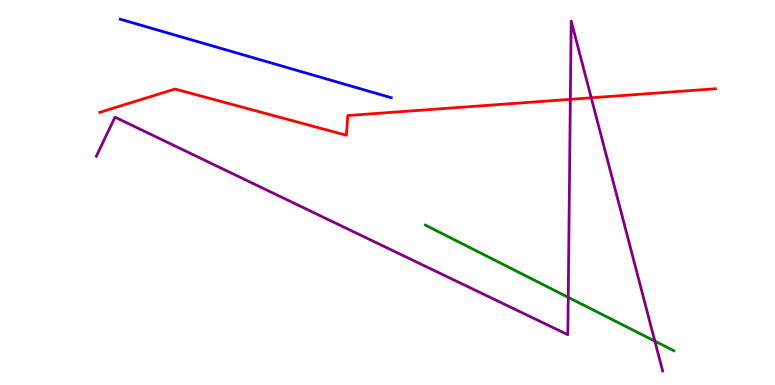[{'lines': ['blue', 'red'], 'intersections': []}, {'lines': ['green', 'red'], 'intersections': []}, {'lines': ['purple', 'red'], 'intersections': [{'x': 7.36, 'y': 7.42}, {'x': 7.63, 'y': 7.46}]}, {'lines': ['blue', 'green'], 'intersections': []}, {'lines': ['blue', 'purple'], 'intersections': []}, {'lines': ['green', 'purple'], 'intersections': [{'x': 7.33, 'y': 2.28}, {'x': 8.45, 'y': 1.14}]}]